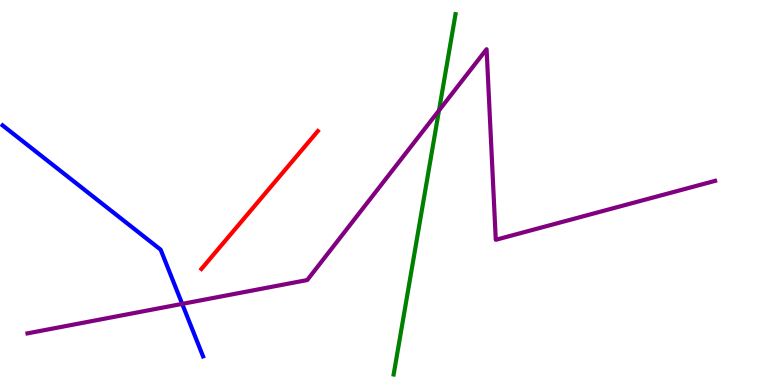[{'lines': ['blue', 'red'], 'intersections': []}, {'lines': ['green', 'red'], 'intersections': []}, {'lines': ['purple', 'red'], 'intersections': []}, {'lines': ['blue', 'green'], 'intersections': []}, {'lines': ['blue', 'purple'], 'intersections': [{'x': 2.35, 'y': 2.11}]}, {'lines': ['green', 'purple'], 'intersections': [{'x': 5.66, 'y': 7.13}]}]